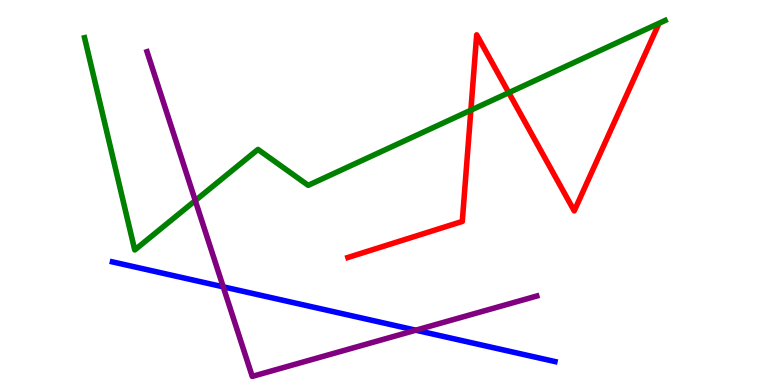[{'lines': ['blue', 'red'], 'intersections': []}, {'lines': ['green', 'red'], 'intersections': [{'x': 6.08, 'y': 7.14}, {'x': 6.56, 'y': 7.59}]}, {'lines': ['purple', 'red'], 'intersections': []}, {'lines': ['blue', 'green'], 'intersections': []}, {'lines': ['blue', 'purple'], 'intersections': [{'x': 2.88, 'y': 2.55}, {'x': 5.36, 'y': 1.42}]}, {'lines': ['green', 'purple'], 'intersections': [{'x': 2.52, 'y': 4.79}]}]